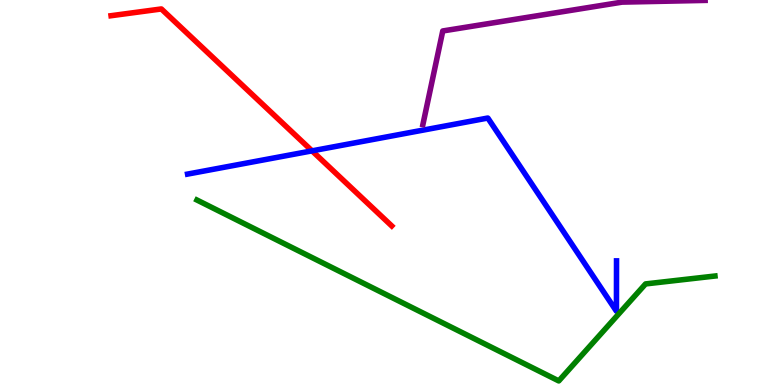[{'lines': ['blue', 'red'], 'intersections': [{'x': 4.03, 'y': 6.08}]}, {'lines': ['green', 'red'], 'intersections': []}, {'lines': ['purple', 'red'], 'intersections': []}, {'lines': ['blue', 'green'], 'intersections': []}, {'lines': ['blue', 'purple'], 'intersections': []}, {'lines': ['green', 'purple'], 'intersections': []}]